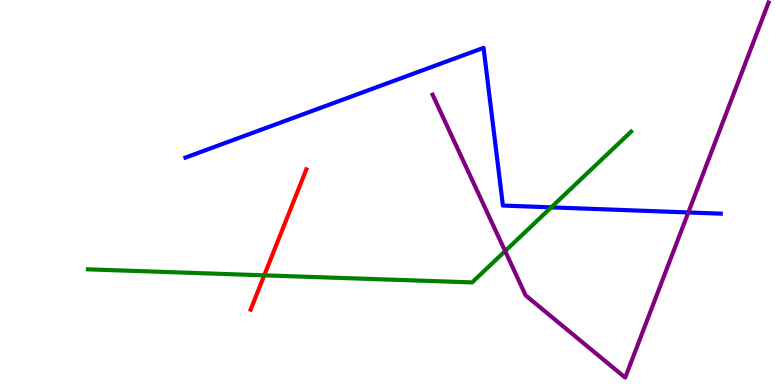[{'lines': ['blue', 'red'], 'intersections': []}, {'lines': ['green', 'red'], 'intersections': [{'x': 3.41, 'y': 2.85}]}, {'lines': ['purple', 'red'], 'intersections': []}, {'lines': ['blue', 'green'], 'intersections': [{'x': 7.11, 'y': 4.61}]}, {'lines': ['blue', 'purple'], 'intersections': [{'x': 8.88, 'y': 4.48}]}, {'lines': ['green', 'purple'], 'intersections': [{'x': 6.52, 'y': 3.48}]}]